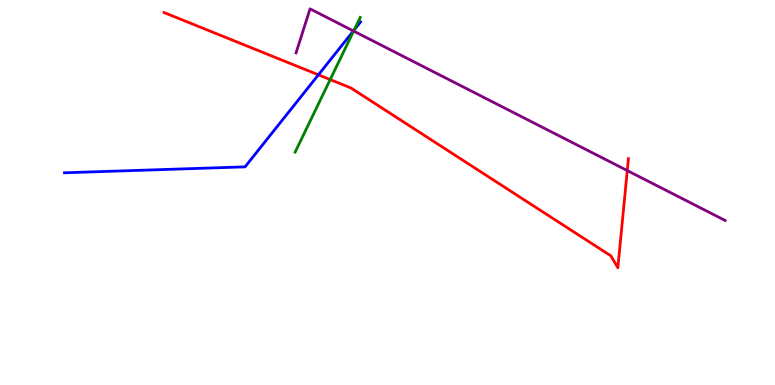[{'lines': ['blue', 'red'], 'intersections': [{'x': 4.11, 'y': 8.06}]}, {'lines': ['green', 'red'], 'intersections': [{'x': 4.26, 'y': 7.93}]}, {'lines': ['purple', 'red'], 'intersections': [{'x': 8.09, 'y': 5.57}]}, {'lines': ['blue', 'green'], 'intersections': [{'x': 4.57, 'y': 9.22}]}, {'lines': ['blue', 'purple'], 'intersections': [{'x': 4.56, 'y': 9.2}]}, {'lines': ['green', 'purple'], 'intersections': [{'x': 4.56, 'y': 9.19}]}]